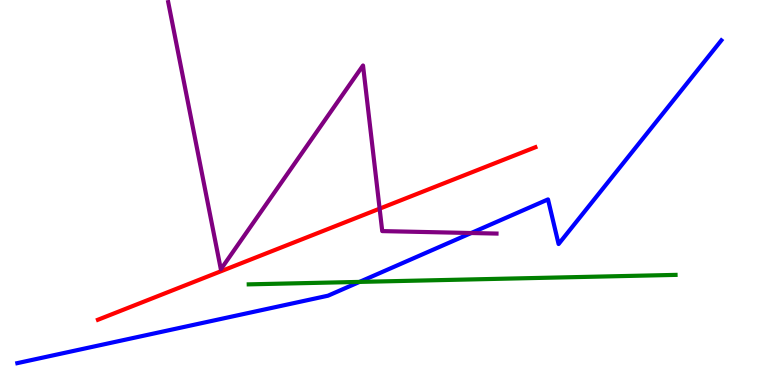[{'lines': ['blue', 'red'], 'intersections': []}, {'lines': ['green', 'red'], 'intersections': []}, {'lines': ['purple', 'red'], 'intersections': [{'x': 4.9, 'y': 4.58}]}, {'lines': ['blue', 'green'], 'intersections': [{'x': 4.64, 'y': 2.68}]}, {'lines': ['blue', 'purple'], 'intersections': [{'x': 6.08, 'y': 3.95}]}, {'lines': ['green', 'purple'], 'intersections': []}]